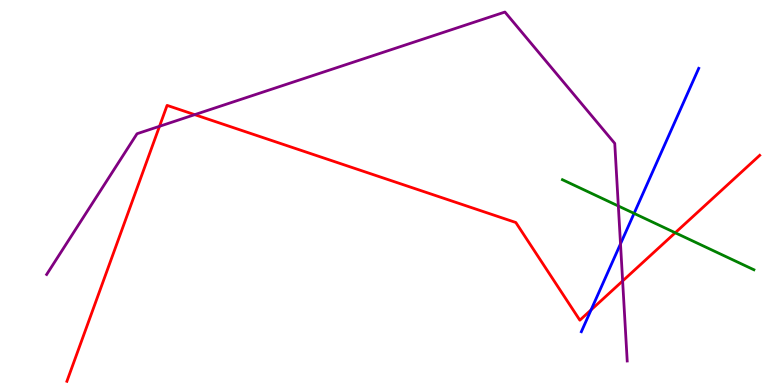[{'lines': ['blue', 'red'], 'intersections': [{'x': 7.63, 'y': 1.95}]}, {'lines': ['green', 'red'], 'intersections': [{'x': 8.71, 'y': 3.95}]}, {'lines': ['purple', 'red'], 'intersections': [{'x': 2.06, 'y': 6.72}, {'x': 2.51, 'y': 7.02}, {'x': 8.03, 'y': 2.7}]}, {'lines': ['blue', 'green'], 'intersections': [{'x': 8.18, 'y': 4.46}]}, {'lines': ['blue', 'purple'], 'intersections': [{'x': 8.01, 'y': 3.67}]}, {'lines': ['green', 'purple'], 'intersections': [{'x': 7.98, 'y': 4.65}]}]